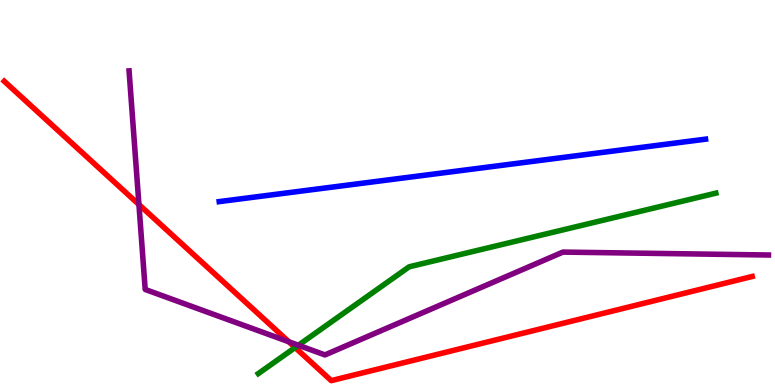[{'lines': ['blue', 'red'], 'intersections': []}, {'lines': ['green', 'red'], 'intersections': [{'x': 3.81, 'y': 0.973}]}, {'lines': ['purple', 'red'], 'intersections': [{'x': 1.79, 'y': 4.69}, {'x': 3.73, 'y': 1.12}]}, {'lines': ['blue', 'green'], 'intersections': []}, {'lines': ['blue', 'purple'], 'intersections': []}, {'lines': ['green', 'purple'], 'intersections': [{'x': 3.85, 'y': 1.03}]}]